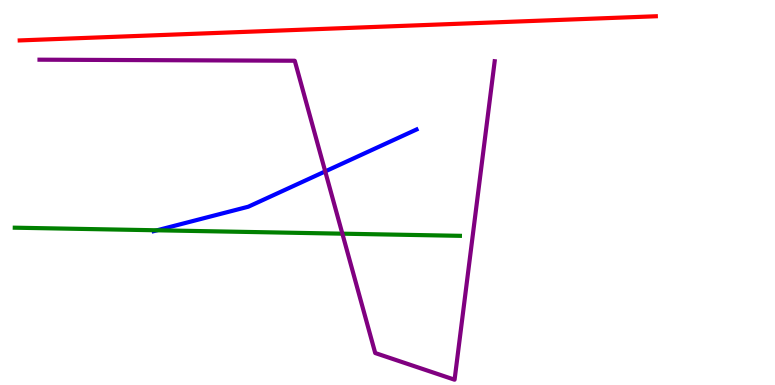[{'lines': ['blue', 'red'], 'intersections': []}, {'lines': ['green', 'red'], 'intersections': []}, {'lines': ['purple', 'red'], 'intersections': []}, {'lines': ['blue', 'green'], 'intersections': [{'x': 2.03, 'y': 4.02}]}, {'lines': ['blue', 'purple'], 'intersections': [{'x': 4.2, 'y': 5.55}]}, {'lines': ['green', 'purple'], 'intersections': [{'x': 4.42, 'y': 3.93}]}]